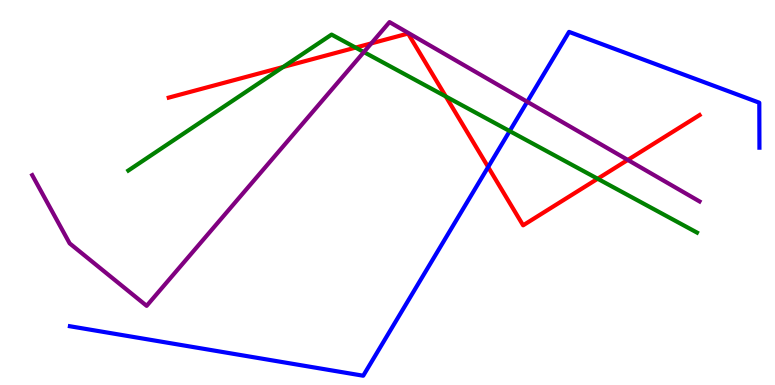[{'lines': ['blue', 'red'], 'intersections': [{'x': 6.3, 'y': 5.66}]}, {'lines': ['green', 'red'], 'intersections': [{'x': 3.65, 'y': 8.26}, {'x': 4.59, 'y': 8.76}, {'x': 5.75, 'y': 7.49}, {'x': 7.71, 'y': 5.36}]}, {'lines': ['purple', 'red'], 'intersections': [{'x': 4.79, 'y': 8.87}, {'x': 8.1, 'y': 5.85}]}, {'lines': ['blue', 'green'], 'intersections': [{'x': 6.58, 'y': 6.6}]}, {'lines': ['blue', 'purple'], 'intersections': [{'x': 6.8, 'y': 7.36}]}, {'lines': ['green', 'purple'], 'intersections': [{'x': 4.7, 'y': 8.65}]}]